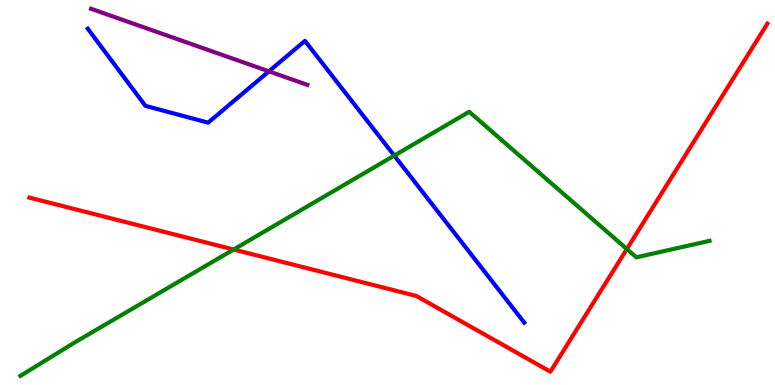[{'lines': ['blue', 'red'], 'intersections': []}, {'lines': ['green', 'red'], 'intersections': [{'x': 3.01, 'y': 3.52}, {'x': 8.09, 'y': 3.53}]}, {'lines': ['purple', 'red'], 'intersections': []}, {'lines': ['blue', 'green'], 'intersections': [{'x': 5.09, 'y': 5.96}]}, {'lines': ['blue', 'purple'], 'intersections': [{'x': 3.47, 'y': 8.15}]}, {'lines': ['green', 'purple'], 'intersections': []}]